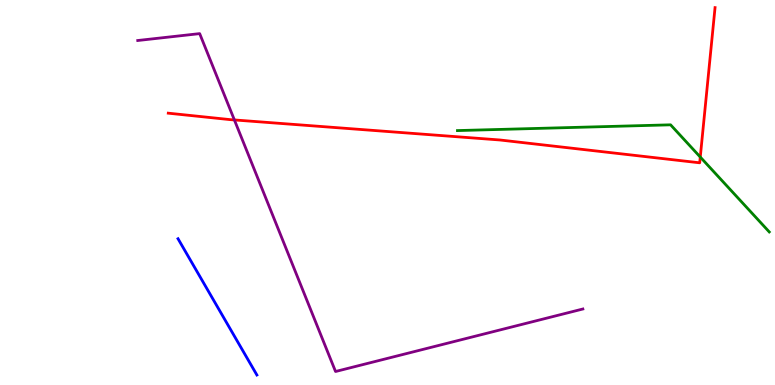[{'lines': ['blue', 'red'], 'intersections': []}, {'lines': ['green', 'red'], 'intersections': [{'x': 9.04, 'y': 5.92}]}, {'lines': ['purple', 'red'], 'intersections': [{'x': 3.02, 'y': 6.88}]}, {'lines': ['blue', 'green'], 'intersections': []}, {'lines': ['blue', 'purple'], 'intersections': []}, {'lines': ['green', 'purple'], 'intersections': []}]